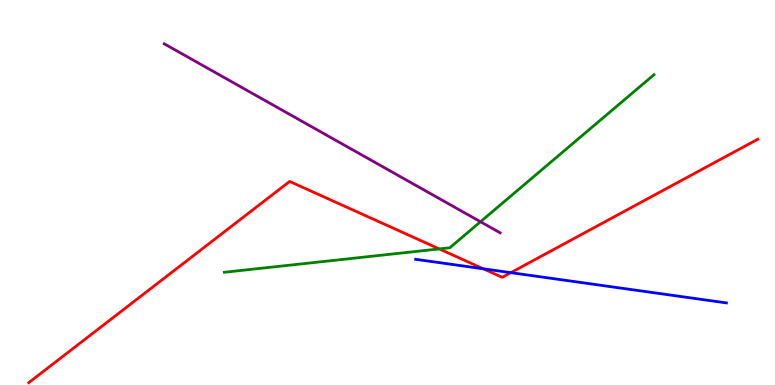[{'lines': ['blue', 'red'], 'intersections': [{'x': 6.24, 'y': 3.02}, {'x': 6.59, 'y': 2.92}]}, {'lines': ['green', 'red'], 'intersections': [{'x': 5.67, 'y': 3.53}]}, {'lines': ['purple', 'red'], 'intersections': []}, {'lines': ['blue', 'green'], 'intersections': []}, {'lines': ['blue', 'purple'], 'intersections': []}, {'lines': ['green', 'purple'], 'intersections': [{'x': 6.2, 'y': 4.24}]}]